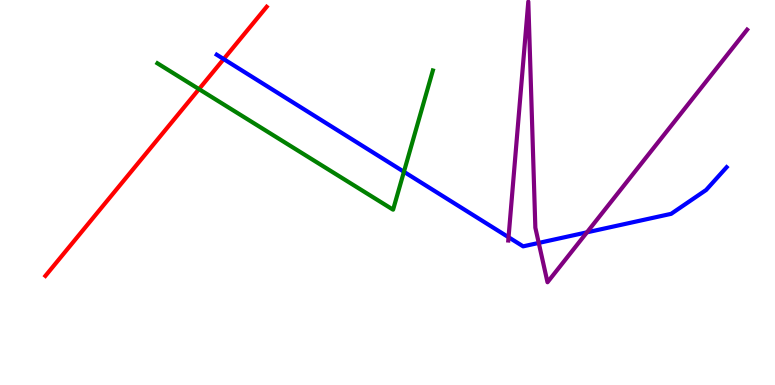[{'lines': ['blue', 'red'], 'intersections': [{'x': 2.89, 'y': 8.47}]}, {'lines': ['green', 'red'], 'intersections': [{'x': 2.57, 'y': 7.69}]}, {'lines': ['purple', 'red'], 'intersections': []}, {'lines': ['blue', 'green'], 'intersections': [{'x': 5.21, 'y': 5.54}]}, {'lines': ['blue', 'purple'], 'intersections': [{'x': 6.56, 'y': 3.84}, {'x': 6.95, 'y': 3.69}, {'x': 7.57, 'y': 3.97}]}, {'lines': ['green', 'purple'], 'intersections': []}]